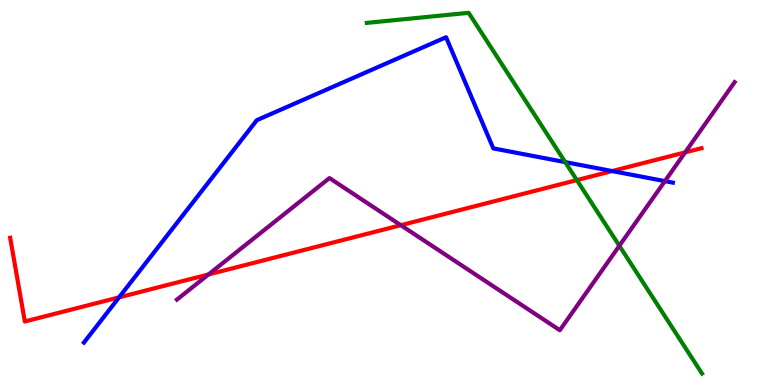[{'lines': ['blue', 'red'], 'intersections': [{'x': 1.54, 'y': 2.28}, {'x': 7.9, 'y': 5.56}]}, {'lines': ['green', 'red'], 'intersections': [{'x': 7.44, 'y': 5.32}]}, {'lines': ['purple', 'red'], 'intersections': [{'x': 2.69, 'y': 2.87}, {'x': 5.17, 'y': 4.15}, {'x': 8.84, 'y': 6.04}]}, {'lines': ['blue', 'green'], 'intersections': [{'x': 7.29, 'y': 5.79}]}, {'lines': ['blue', 'purple'], 'intersections': [{'x': 8.58, 'y': 5.3}]}, {'lines': ['green', 'purple'], 'intersections': [{'x': 7.99, 'y': 3.62}]}]